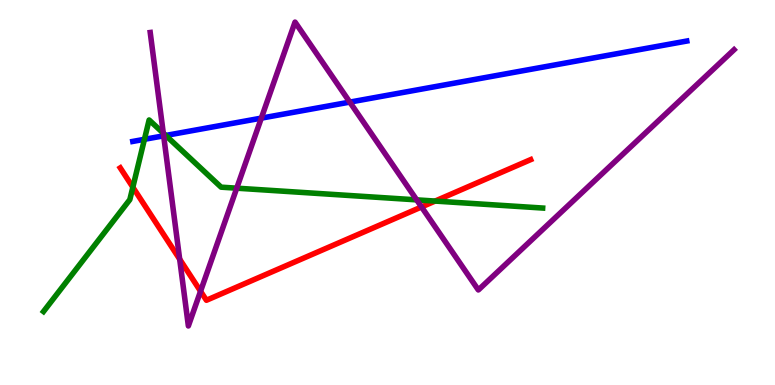[{'lines': ['blue', 'red'], 'intersections': []}, {'lines': ['green', 'red'], 'intersections': [{'x': 1.71, 'y': 5.14}, {'x': 5.61, 'y': 4.78}]}, {'lines': ['purple', 'red'], 'intersections': [{'x': 2.32, 'y': 3.27}, {'x': 2.59, 'y': 2.44}, {'x': 5.44, 'y': 4.62}]}, {'lines': ['blue', 'green'], 'intersections': [{'x': 1.86, 'y': 6.38}, {'x': 2.14, 'y': 6.48}]}, {'lines': ['blue', 'purple'], 'intersections': [{'x': 2.11, 'y': 6.47}, {'x': 3.37, 'y': 6.93}, {'x': 4.51, 'y': 7.35}]}, {'lines': ['green', 'purple'], 'intersections': [{'x': 2.11, 'y': 6.54}, {'x': 3.05, 'y': 5.11}, {'x': 5.38, 'y': 4.81}]}]